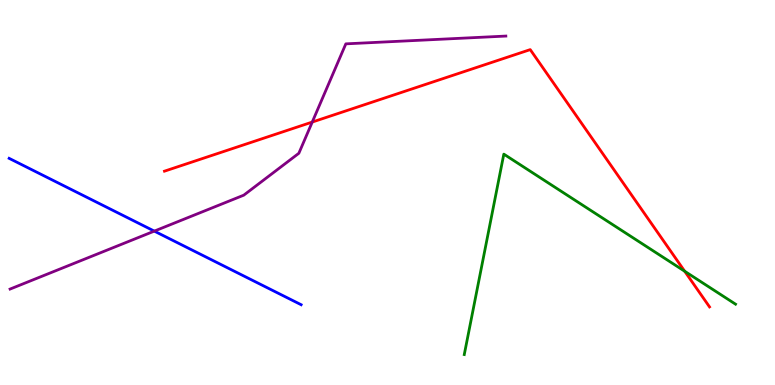[{'lines': ['blue', 'red'], 'intersections': []}, {'lines': ['green', 'red'], 'intersections': [{'x': 8.83, 'y': 2.95}]}, {'lines': ['purple', 'red'], 'intersections': [{'x': 4.03, 'y': 6.83}]}, {'lines': ['blue', 'green'], 'intersections': []}, {'lines': ['blue', 'purple'], 'intersections': [{'x': 1.99, 'y': 4.0}]}, {'lines': ['green', 'purple'], 'intersections': []}]